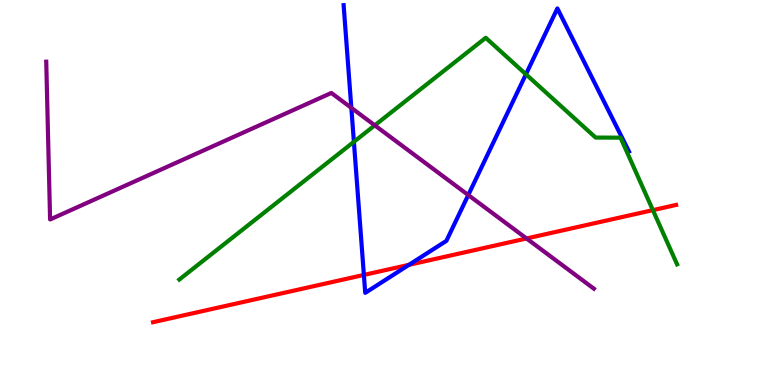[{'lines': ['blue', 'red'], 'intersections': [{'x': 4.7, 'y': 2.86}, {'x': 5.28, 'y': 3.12}]}, {'lines': ['green', 'red'], 'intersections': [{'x': 8.42, 'y': 4.54}]}, {'lines': ['purple', 'red'], 'intersections': [{'x': 6.79, 'y': 3.81}]}, {'lines': ['blue', 'green'], 'intersections': [{'x': 4.57, 'y': 6.32}, {'x': 6.79, 'y': 8.07}]}, {'lines': ['blue', 'purple'], 'intersections': [{'x': 4.53, 'y': 7.2}, {'x': 6.04, 'y': 4.93}]}, {'lines': ['green', 'purple'], 'intersections': [{'x': 4.84, 'y': 6.74}]}]